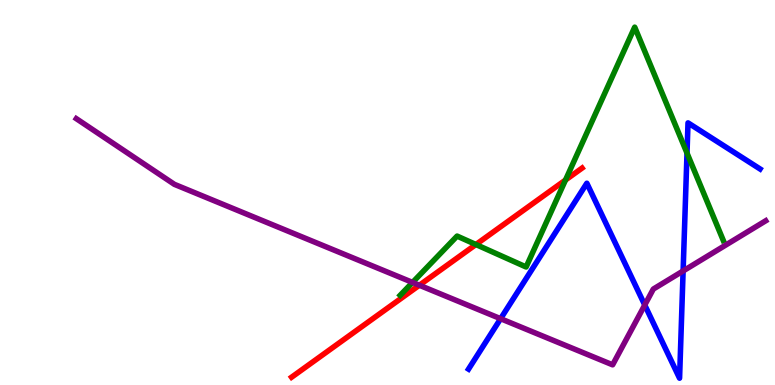[{'lines': ['blue', 'red'], 'intersections': []}, {'lines': ['green', 'red'], 'intersections': [{'x': 6.14, 'y': 3.65}, {'x': 7.3, 'y': 5.32}]}, {'lines': ['purple', 'red'], 'intersections': [{'x': 5.41, 'y': 2.59}]}, {'lines': ['blue', 'green'], 'intersections': [{'x': 8.86, 'y': 6.02}]}, {'lines': ['blue', 'purple'], 'intersections': [{'x': 6.46, 'y': 1.72}, {'x': 8.32, 'y': 2.08}, {'x': 8.81, 'y': 2.96}]}, {'lines': ['green', 'purple'], 'intersections': [{'x': 5.32, 'y': 2.66}]}]